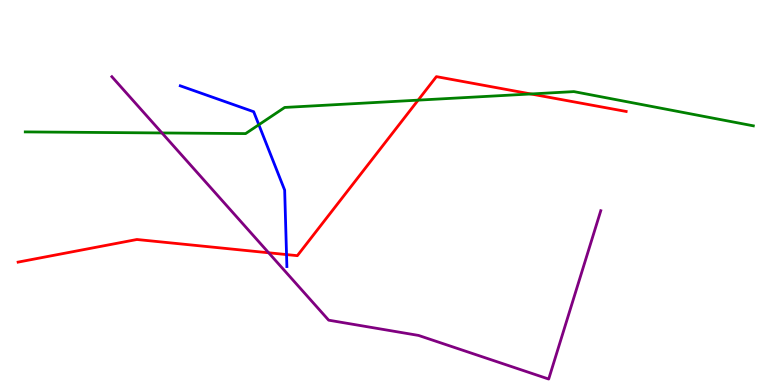[{'lines': ['blue', 'red'], 'intersections': [{'x': 3.7, 'y': 3.39}]}, {'lines': ['green', 'red'], 'intersections': [{'x': 5.4, 'y': 7.4}, {'x': 6.85, 'y': 7.56}]}, {'lines': ['purple', 'red'], 'intersections': [{'x': 3.47, 'y': 3.43}]}, {'lines': ['blue', 'green'], 'intersections': [{'x': 3.34, 'y': 6.76}]}, {'lines': ['blue', 'purple'], 'intersections': []}, {'lines': ['green', 'purple'], 'intersections': [{'x': 2.09, 'y': 6.55}]}]